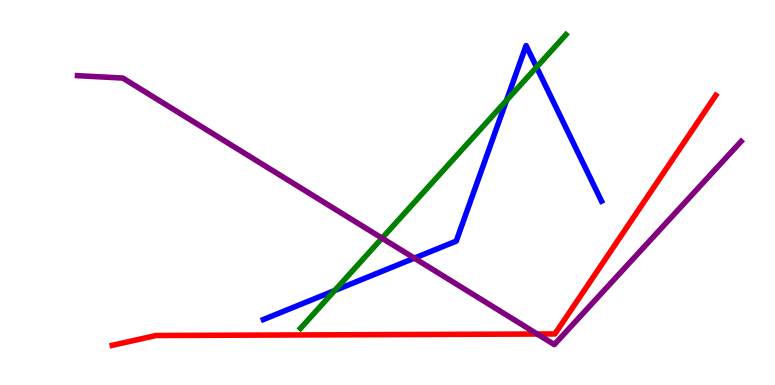[{'lines': ['blue', 'red'], 'intersections': []}, {'lines': ['green', 'red'], 'intersections': []}, {'lines': ['purple', 'red'], 'intersections': [{'x': 6.93, 'y': 1.32}]}, {'lines': ['blue', 'green'], 'intersections': [{'x': 4.32, 'y': 2.45}, {'x': 6.54, 'y': 7.39}, {'x': 6.92, 'y': 8.26}]}, {'lines': ['blue', 'purple'], 'intersections': [{'x': 5.35, 'y': 3.3}]}, {'lines': ['green', 'purple'], 'intersections': [{'x': 4.93, 'y': 3.81}]}]